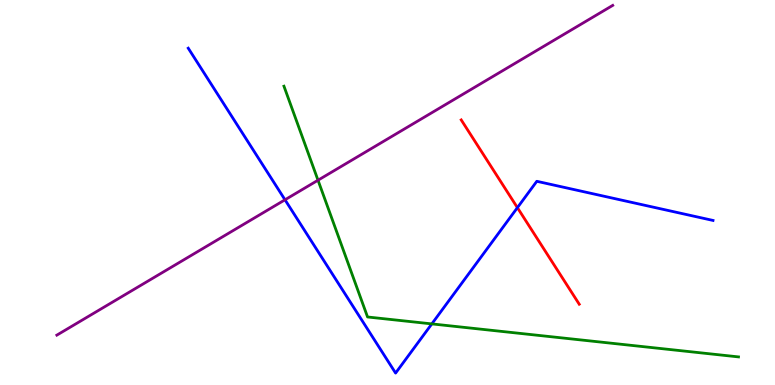[{'lines': ['blue', 'red'], 'intersections': [{'x': 6.68, 'y': 4.61}]}, {'lines': ['green', 'red'], 'intersections': []}, {'lines': ['purple', 'red'], 'intersections': []}, {'lines': ['blue', 'green'], 'intersections': [{'x': 5.57, 'y': 1.59}]}, {'lines': ['blue', 'purple'], 'intersections': [{'x': 3.68, 'y': 4.81}]}, {'lines': ['green', 'purple'], 'intersections': [{'x': 4.1, 'y': 5.32}]}]